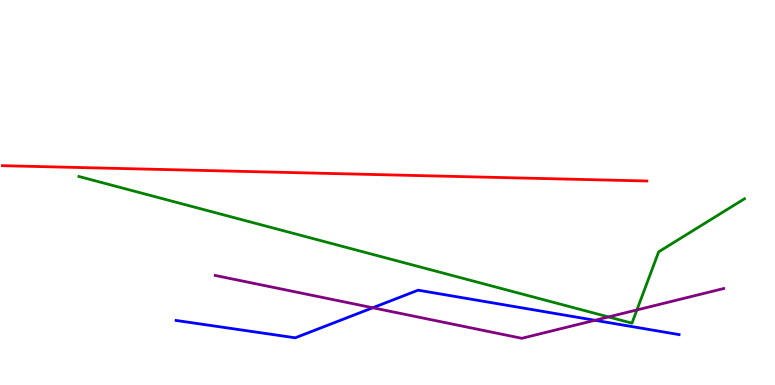[{'lines': ['blue', 'red'], 'intersections': []}, {'lines': ['green', 'red'], 'intersections': []}, {'lines': ['purple', 'red'], 'intersections': []}, {'lines': ['blue', 'green'], 'intersections': []}, {'lines': ['blue', 'purple'], 'intersections': [{'x': 4.81, 'y': 2.01}, {'x': 7.68, 'y': 1.68}]}, {'lines': ['green', 'purple'], 'intersections': [{'x': 7.85, 'y': 1.77}, {'x': 8.22, 'y': 1.95}]}]